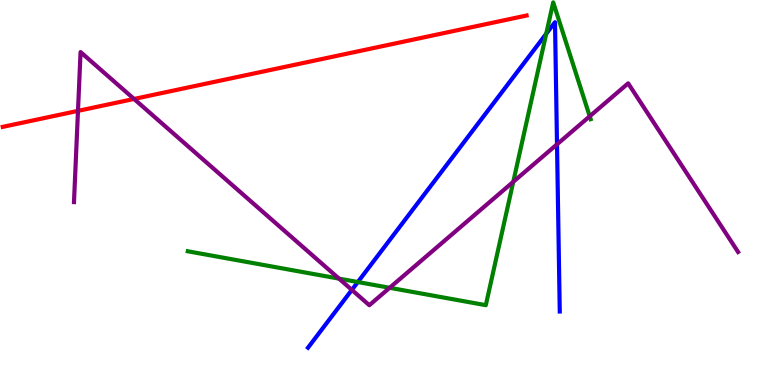[{'lines': ['blue', 'red'], 'intersections': []}, {'lines': ['green', 'red'], 'intersections': []}, {'lines': ['purple', 'red'], 'intersections': [{'x': 1.01, 'y': 7.12}, {'x': 1.73, 'y': 7.43}]}, {'lines': ['blue', 'green'], 'intersections': [{'x': 4.62, 'y': 2.67}, {'x': 7.05, 'y': 9.12}]}, {'lines': ['blue', 'purple'], 'intersections': [{'x': 4.54, 'y': 2.47}, {'x': 7.19, 'y': 6.25}]}, {'lines': ['green', 'purple'], 'intersections': [{'x': 4.37, 'y': 2.76}, {'x': 5.03, 'y': 2.53}, {'x': 6.62, 'y': 5.28}, {'x': 7.61, 'y': 6.98}]}]